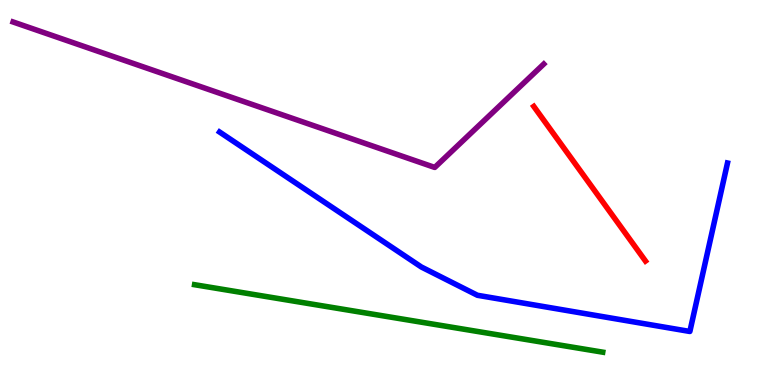[{'lines': ['blue', 'red'], 'intersections': []}, {'lines': ['green', 'red'], 'intersections': []}, {'lines': ['purple', 'red'], 'intersections': []}, {'lines': ['blue', 'green'], 'intersections': []}, {'lines': ['blue', 'purple'], 'intersections': []}, {'lines': ['green', 'purple'], 'intersections': []}]